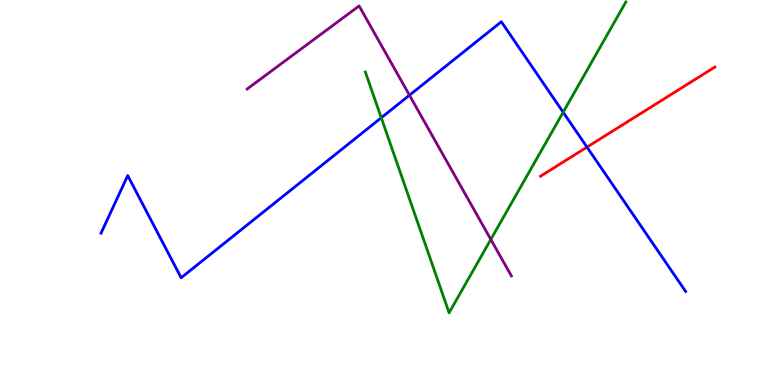[{'lines': ['blue', 'red'], 'intersections': [{'x': 7.57, 'y': 6.18}]}, {'lines': ['green', 'red'], 'intersections': []}, {'lines': ['purple', 'red'], 'intersections': []}, {'lines': ['blue', 'green'], 'intersections': [{'x': 4.92, 'y': 6.94}, {'x': 7.27, 'y': 7.09}]}, {'lines': ['blue', 'purple'], 'intersections': [{'x': 5.28, 'y': 7.53}]}, {'lines': ['green', 'purple'], 'intersections': [{'x': 6.33, 'y': 3.78}]}]